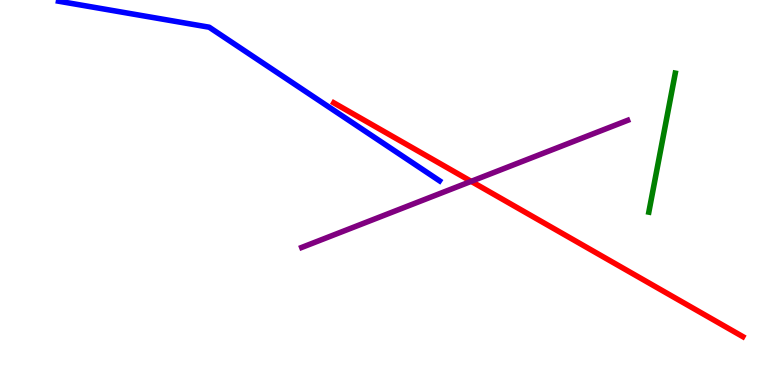[{'lines': ['blue', 'red'], 'intersections': []}, {'lines': ['green', 'red'], 'intersections': []}, {'lines': ['purple', 'red'], 'intersections': [{'x': 6.08, 'y': 5.29}]}, {'lines': ['blue', 'green'], 'intersections': []}, {'lines': ['blue', 'purple'], 'intersections': []}, {'lines': ['green', 'purple'], 'intersections': []}]